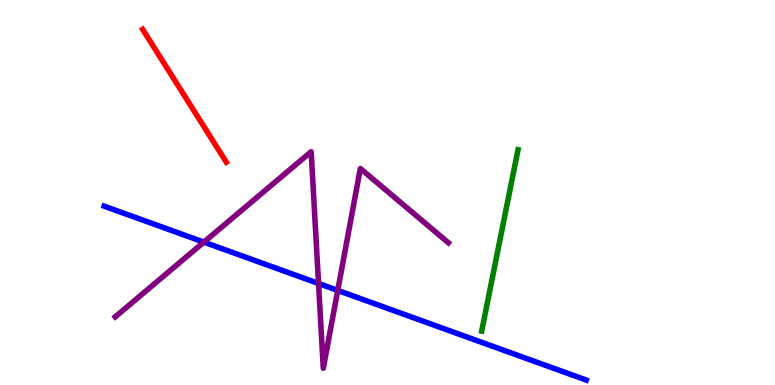[{'lines': ['blue', 'red'], 'intersections': []}, {'lines': ['green', 'red'], 'intersections': []}, {'lines': ['purple', 'red'], 'intersections': []}, {'lines': ['blue', 'green'], 'intersections': []}, {'lines': ['blue', 'purple'], 'intersections': [{'x': 2.63, 'y': 3.71}, {'x': 4.11, 'y': 2.64}, {'x': 4.36, 'y': 2.46}]}, {'lines': ['green', 'purple'], 'intersections': []}]